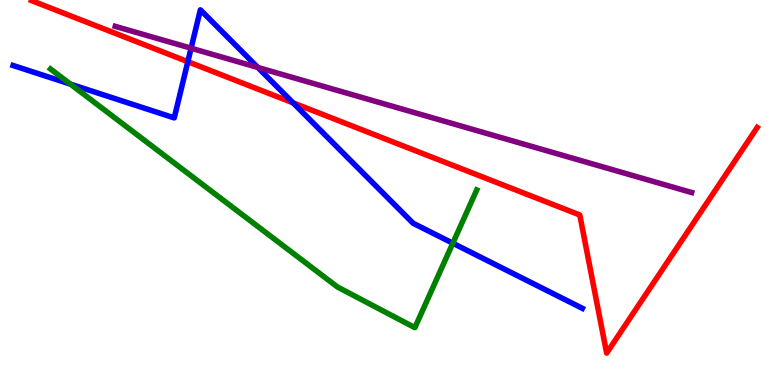[{'lines': ['blue', 'red'], 'intersections': [{'x': 2.42, 'y': 8.4}, {'x': 3.78, 'y': 7.33}]}, {'lines': ['green', 'red'], 'intersections': []}, {'lines': ['purple', 'red'], 'intersections': []}, {'lines': ['blue', 'green'], 'intersections': [{'x': 0.909, 'y': 7.81}, {'x': 5.84, 'y': 3.68}]}, {'lines': ['blue', 'purple'], 'intersections': [{'x': 2.47, 'y': 8.75}, {'x': 3.33, 'y': 8.25}]}, {'lines': ['green', 'purple'], 'intersections': []}]